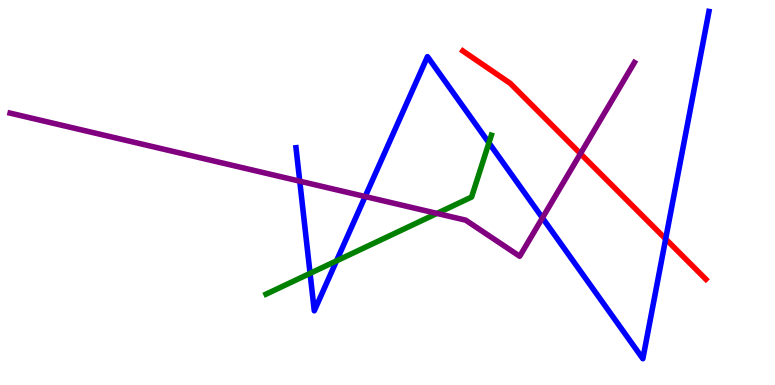[{'lines': ['blue', 'red'], 'intersections': [{'x': 8.59, 'y': 3.79}]}, {'lines': ['green', 'red'], 'intersections': []}, {'lines': ['purple', 'red'], 'intersections': [{'x': 7.49, 'y': 6.01}]}, {'lines': ['blue', 'green'], 'intersections': [{'x': 4.0, 'y': 2.9}, {'x': 4.34, 'y': 3.22}, {'x': 6.31, 'y': 6.29}]}, {'lines': ['blue', 'purple'], 'intersections': [{'x': 3.87, 'y': 5.29}, {'x': 4.71, 'y': 4.89}, {'x': 7.0, 'y': 4.34}]}, {'lines': ['green', 'purple'], 'intersections': [{'x': 5.64, 'y': 4.46}]}]